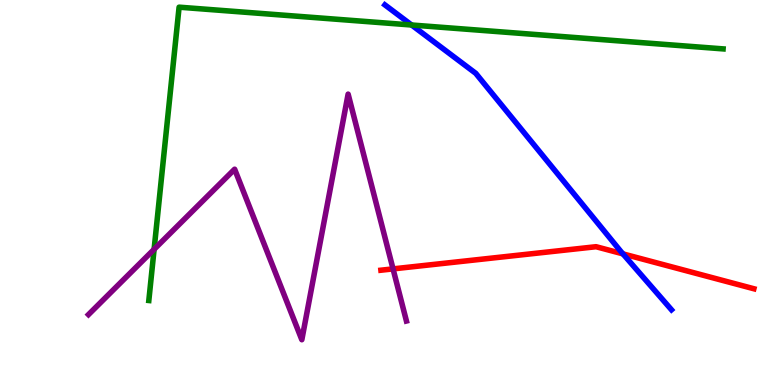[{'lines': ['blue', 'red'], 'intersections': [{'x': 8.04, 'y': 3.41}]}, {'lines': ['green', 'red'], 'intersections': []}, {'lines': ['purple', 'red'], 'intersections': [{'x': 5.07, 'y': 3.02}]}, {'lines': ['blue', 'green'], 'intersections': [{'x': 5.31, 'y': 9.35}]}, {'lines': ['blue', 'purple'], 'intersections': []}, {'lines': ['green', 'purple'], 'intersections': [{'x': 1.99, 'y': 3.52}]}]